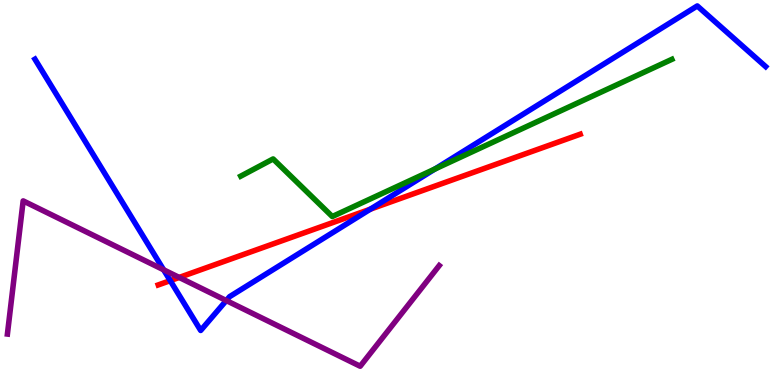[{'lines': ['blue', 'red'], 'intersections': [{'x': 2.2, 'y': 2.71}, {'x': 4.78, 'y': 4.57}]}, {'lines': ['green', 'red'], 'intersections': []}, {'lines': ['purple', 'red'], 'intersections': [{'x': 2.31, 'y': 2.79}]}, {'lines': ['blue', 'green'], 'intersections': [{'x': 5.61, 'y': 5.61}]}, {'lines': ['blue', 'purple'], 'intersections': [{'x': 2.11, 'y': 2.99}, {'x': 2.92, 'y': 2.19}]}, {'lines': ['green', 'purple'], 'intersections': []}]